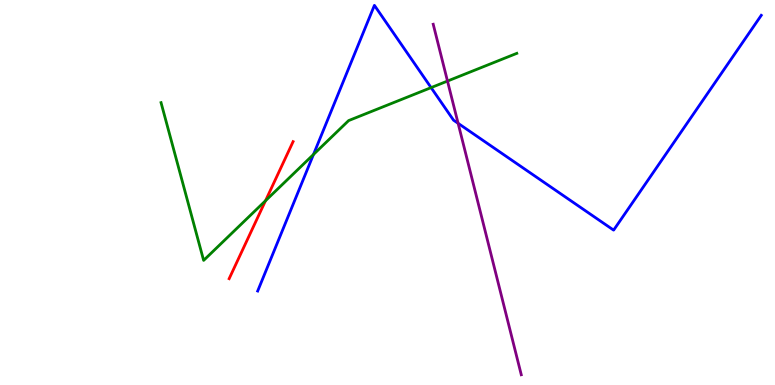[{'lines': ['blue', 'red'], 'intersections': []}, {'lines': ['green', 'red'], 'intersections': [{'x': 3.43, 'y': 4.79}]}, {'lines': ['purple', 'red'], 'intersections': []}, {'lines': ['blue', 'green'], 'intersections': [{'x': 4.04, 'y': 5.99}, {'x': 5.56, 'y': 7.72}]}, {'lines': ['blue', 'purple'], 'intersections': [{'x': 5.91, 'y': 6.8}]}, {'lines': ['green', 'purple'], 'intersections': [{'x': 5.77, 'y': 7.89}]}]